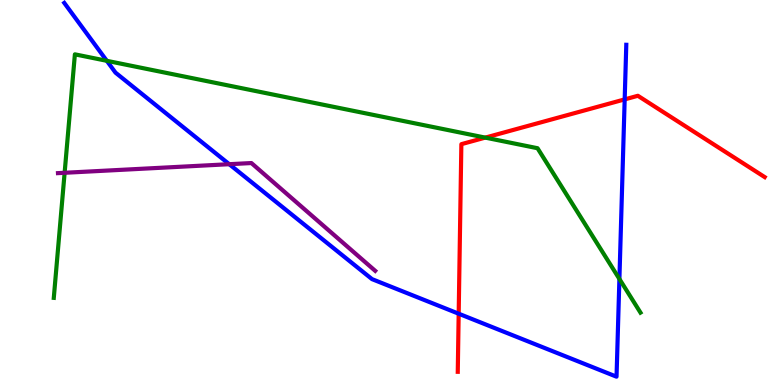[{'lines': ['blue', 'red'], 'intersections': [{'x': 5.92, 'y': 1.85}, {'x': 8.06, 'y': 7.42}]}, {'lines': ['green', 'red'], 'intersections': [{'x': 6.26, 'y': 6.43}]}, {'lines': ['purple', 'red'], 'intersections': []}, {'lines': ['blue', 'green'], 'intersections': [{'x': 1.38, 'y': 8.42}, {'x': 7.99, 'y': 2.75}]}, {'lines': ['blue', 'purple'], 'intersections': [{'x': 2.96, 'y': 5.74}]}, {'lines': ['green', 'purple'], 'intersections': [{'x': 0.834, 'y': 5.51}]}]